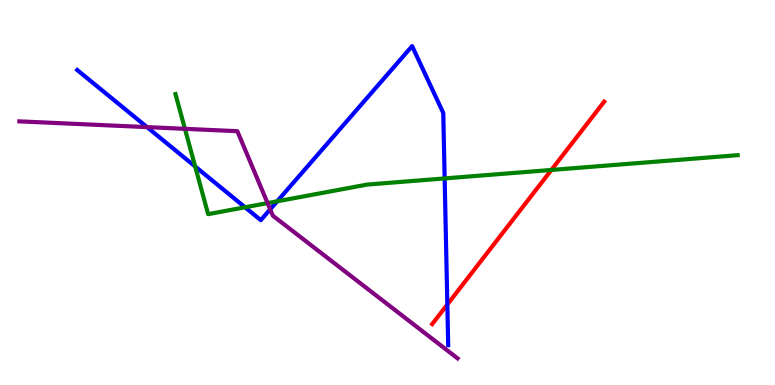[{'lines': ['blue', 'red'], 'intersections': [{'x': 5.77, 'y': 2.09}]}, {'lines': ['green', 'red'], 'intersections': [{'x': 7.11, 'y': 5.59}]}, {'lines': ['purple', 'red'], 'intersections': []}, {'lines': ['blue', 'green'], 'intersections': [{'x': 2.52, 'y': 5.68}, {'x': 3.16, 'y': 4.62}, {'x': 3.58, 'y': 4.77}, {'x': 5.74, 'y': 5.37}]}, {'lines': ['blue', 'purple'], 'intersections': [{'x': 1.9, 'y': 6.7}, {'x': 3.49, 'y': 4.56}]}, {'lines': ['green', 'purple'], 'intersections': [{'x': 2.39, 'y': 6.65}, {'x': 3.45, 'y': 4.72}]}]